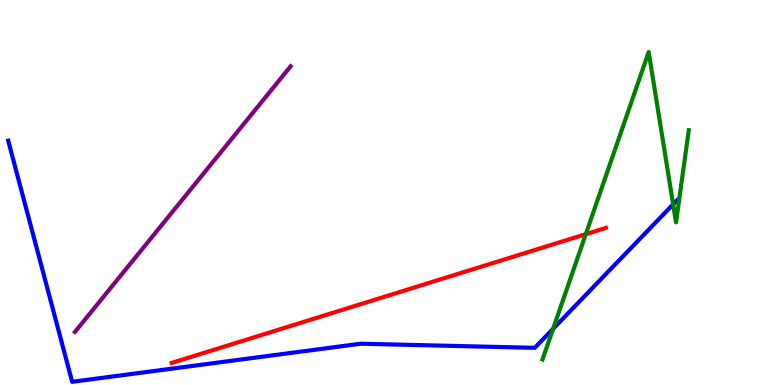[{'lines': ['blue', 'red'], 'intersections': []}, {'lines': ['green', 'red'], 'intersections': [{'x': 7.56, 'y': 3.92}]}, {'lines': ['purple', 'red'], 'intersections': []}, {'lines': ['blue', 'green'], 'intersections': [{'x': 7.14, 'y': 1.46}, {'x': 8.69, 'y': 4.69}]}, {'lines': ['blue', 'purple'], 'intersections': []}, {'lines': ['green', 'purple'], 'intersections': []}]